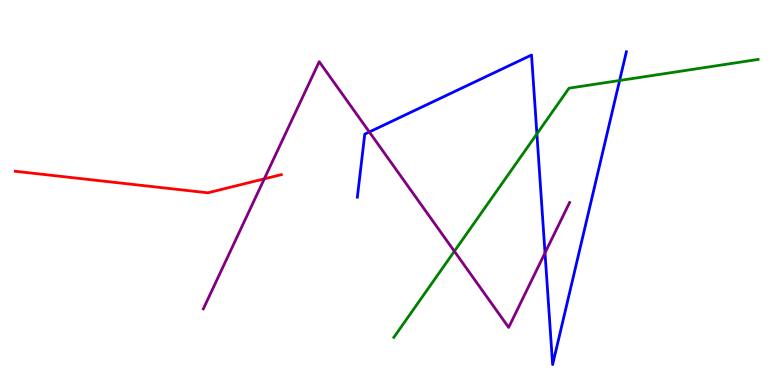[{'lines': ['blue', 'red'], 'intersections': []}, {'lines': ['green', 'red'], 'intersections': []}, {'lines': ['purple', 'red'], 'intersections': [{'x': 3.41, 'y': 5.35}]}, {'lines': ['blue', 'green'], 'intersections': [{'x': 6.93, 'y': 6.52}, {'x': 7.99, 'y': 7.91}]}, {'lines': ['blue', 'purple'], 'intersections': [{'x': 4.77, 'y': 6.57}, {'x': 7.03, 'y': 3.43}]}, {'lines': ['green', 'purple'], 'intersections': [{'x': 5.86, 'y': 3.47}]}]